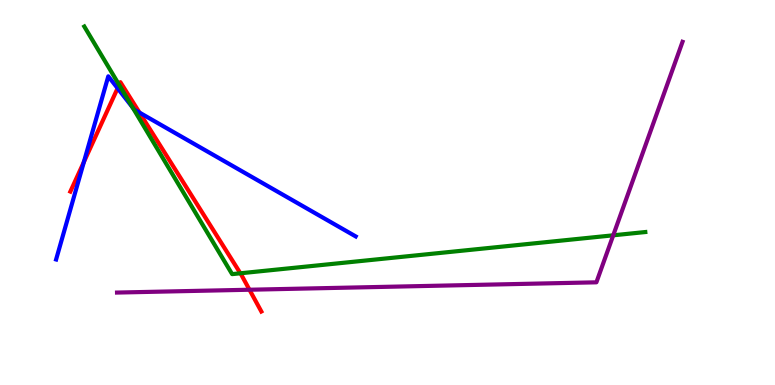[{'lines': ['blue', 'red'], 'intersections': [{'x': 1.08, 'y': 5.79}, {'x': 1.52, 'y': 7.71}, {'x': 1.8, 'y': 7.07}]}, {'lines': ['green', 'red'], 'intersections': [{'x': 1.54, 'y': 7.8}, {'x': 3.1, 'y': 2.9}]}, {'lines': ['purple', 'red'], 'intersections': [{'x': 3.22, 'y': 2.47}]}, {'lines': ['blue', 'green'], 'intersections': [{'x': 1.71, 'y': 7.21}]}, {'lines': ['blue', 'purple'], 'intersections': []}, {'lines': ['green', 'purple'], 'intersections': [{'x': 7.91, 'y': 3.89}]}]